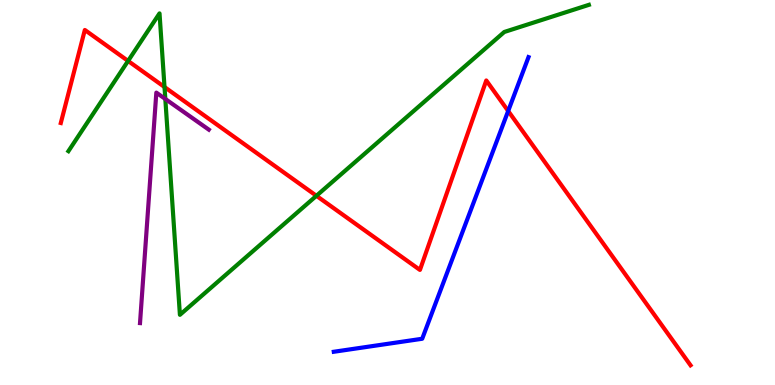[{'lines': ['blue', 'red'], 'intersections': [{'x': 6.56, 'y': 7.12}]}, {'lines': ['green', 'red'], 'intersections': [{'x': 1.65, 'y': 8.42}, {'x': 2.12, 'y': 7.74}, {'x': 4.08, 'y': 4.91}]}, {'lines': ['purple', 'red'], 'intersections': []}, {'lines': ['blue', 'green'], 'intersections': []}, {'lines': ['blue', 'purple'], 'intersections': []}, {'lines': ['green', 'purple'], 'intersections': [{'x': 2.13, 'y': 7.43}]}]